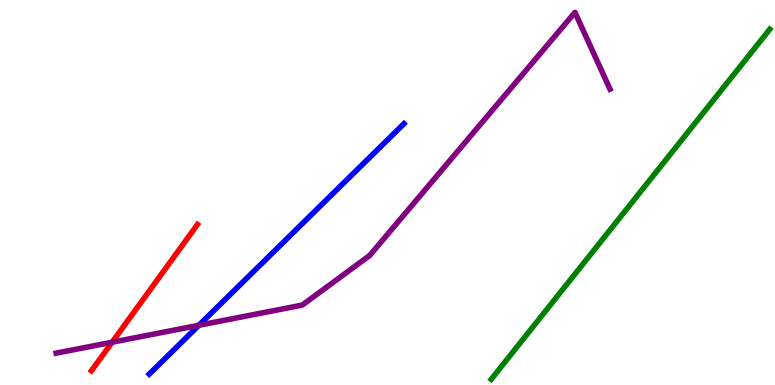[{'lines': ['blue', 'red'], 'intersections': []}, {'lines': ['green', 'red'], 'intersections': []}, {'lines': ['purple', 'red'], 'intersections': [{'x': 1.45, 'y': 1.11}]}, {'lines': ['blue', 'green'], 'intersections': []}, {'lines': ['blue', 'purple'], 'intersections': [{'x': 2.57, 'y': 1.55}]}, {'lines': ['green', 'purple'], 'intersections': []}]